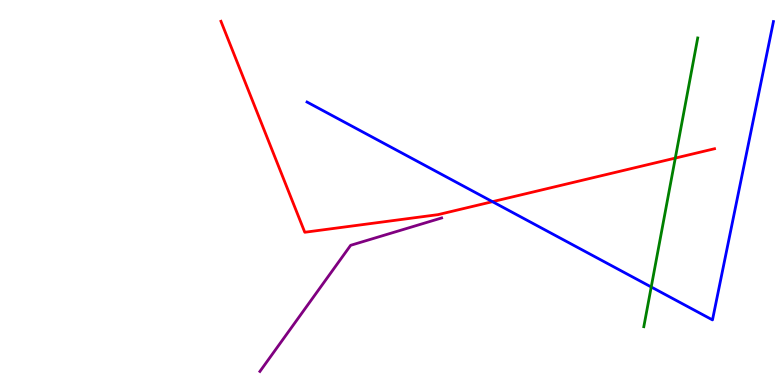[{'lines': ['blue', 'red'], 'intersections': [{'x': 6.35, 'y': 4.76}]}, {'lines': ['green', 'red'], 'intersections': [{'x': 8.71, 'y': 5.89}]}, {'lines': ['purple', 'red'], 'intersections': []}, {'lines': ['blue', 'green'], 'intersections': [{'x': 8.4, 'y': 2.55}]}, {'lines': ['blue', 'purple'], 'intersections': []}, {'lines': ['green', 'purple'], 'intersections': []}]